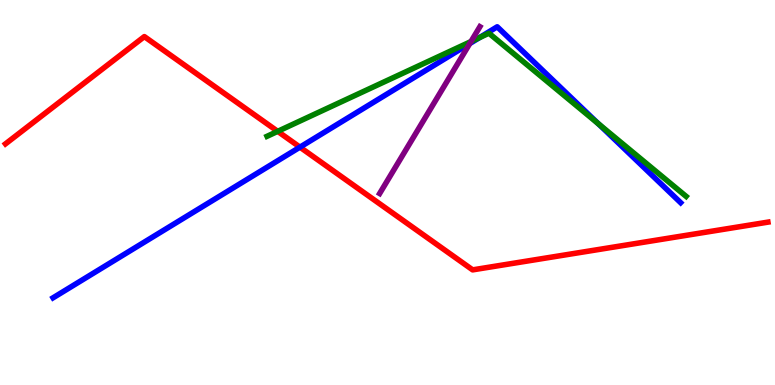[{'lines': ['blue', 'red'], 'intersections': [{'x': 3.87, 'y': 6.18}]}, {'lines': ['green', 'red'], 'intersections': [{'x': 3.58, 'y': 6.59}]}, {'lines': ['purple', 'red'], 'intersections': []}, {'lines': ['blue', 'green'], 'intersections': [{'x': 6.19, 'y': 9.02}, {'x': 7.72, 'y': 6.79}]}, {'lines': ['blue', 'purple'], 'intersections': [{'x': 6.06, 'y': 8.87}]}, {'lines': ['green', 'purple'], 'intersections': [{'x': 6.08, 'y': 8.92}]}]